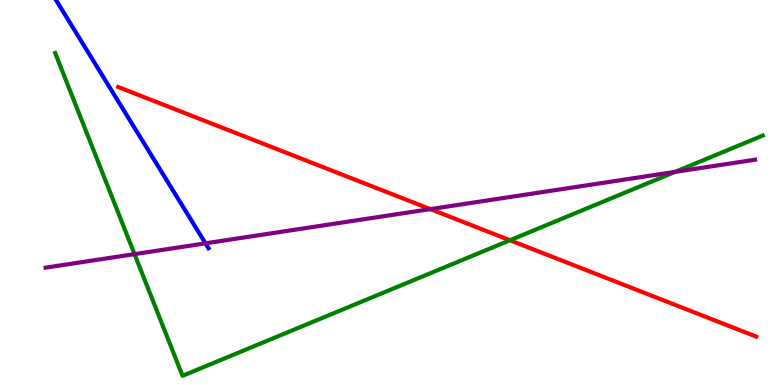[{'lines': ['blue', 'red'], 'intersections': []}, {'lines': ['green', 'red'], 'intersections': [{'x': 6.58, 'y': 3.76}]}, {'lines': ['purple', 'red'], 'intersections': [{'x': 5.55, 'y': 4.57}]}, {'lines': ['blue', 'green'], 'intersections': []}, {'lines': ['blue', 'purple'], 'intersections': [{'x': 2.65, 'y': 3.68}]}, {'lines': ['green', 'purple'], 'intersections': [{'x': 1.74, 'y': 3.4}, {'x': 8.71, 'y': 5.54}]}]